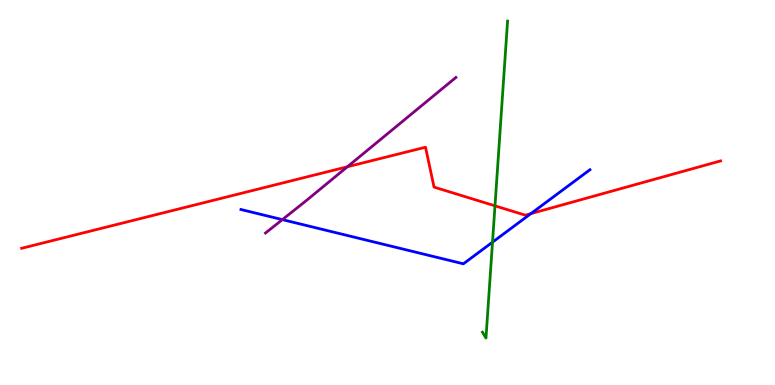[{'lines': ['blue', 'red'], 'intersections': [{'x': 6.85, 'y': 4.45}]}, {'lines': ['green', 'red'], 'intersections': [{'x': 6.39, 'y': 4.65}]}, {'lines': ['purple', 'red'], 'intersections': [{'x': 4.48, 'y': 5.67}]}, {'lines': ['blue', 'green'], 'intersections': [{'x': 6.35, 'y': 3.71}]}, {'lines': ['blue', 'purple'], 'intersections': [{'x': 3.64, 'y': 4.3}]}, {'lines': ['green', 'purple'], 'intersections': []}]